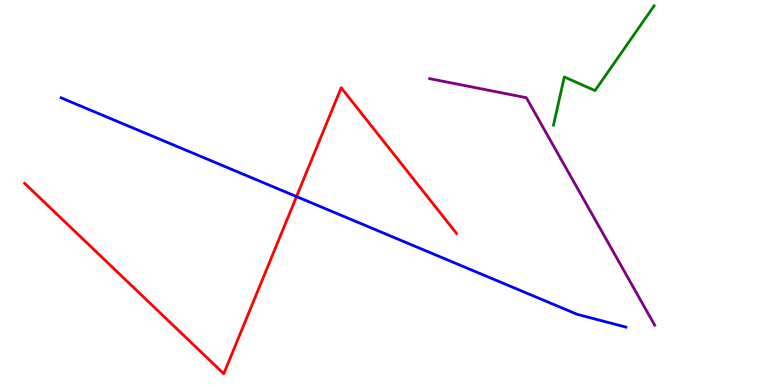[{'lines': ['blue', 'red'], 'intersections': [{'x': 3.83, 'y': 4.89}]}, {'lines': ['green', 'red'], 'intersections': []}, {'lines': ['purple', 'red'], 'intersections': []}, {'lines': ['blue', 'green'], 'intersections': []}, {'lines': ['blue', 'purple'], 'intersections': []}, {'lines': ['green', 'purple'], 'intersections': []}]